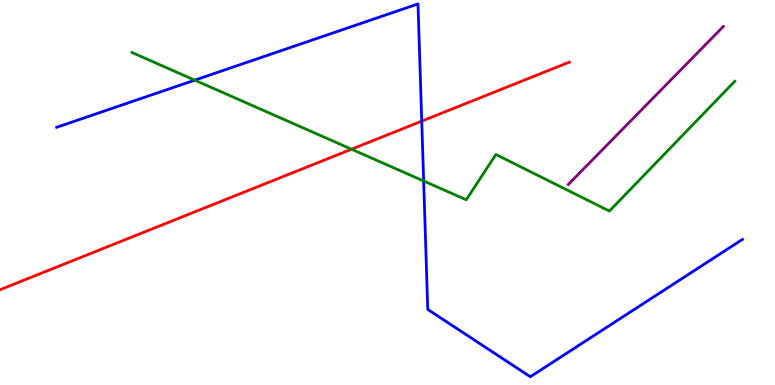[{'lines': ['blue', 'red'], 'intersections': [{'x': 5.44, 'y': 6.85}]}, {'lines': ['green', 'red'], 'intersections': [{'x': 4.54, 'y': 6.12}]}, {'lines': ['purple', 'red'], 'intersections': []}, {'lines': ['blue', 'green'], 'intersections': [{'x': 2.51, 'y': 7.92}, {'x': 5.47, 'y': 5.3}]}, {'lines': ['blue', 'purple'], 'intersections': []}, {'lines': ['green', 'purple'], 'intersections': []}]